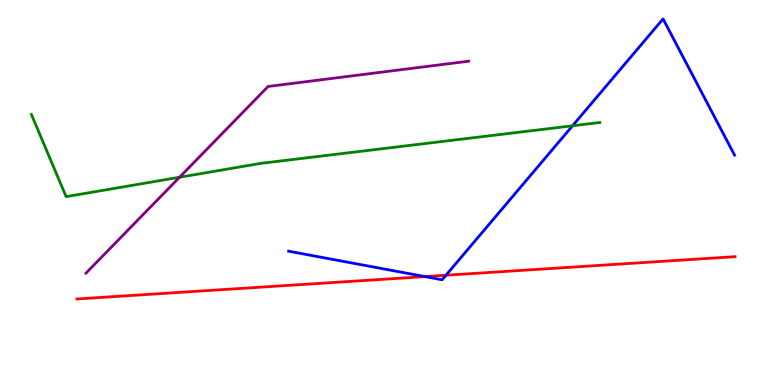[{'lines': ['blue', 'red'], 'intersections': [{'x': 5.48, 'y': 2.82}, {'x': 5.75, 'y': 2.85}]}, {'lines': ['green', 'red'], 'intersections': []}, {'lines': ['purple', 'red'], 'intersections': []}, {'lines': ['blue', 'green'], 'intersections': [{'x': 7.39, 'y': 6.73}]}, {'lines': ['blue', 'purple'], 'intersections': []}, {'lines': ['green', 'purple'], 'intersections': [{'x': 2.32, 'y': 5.4}]}]